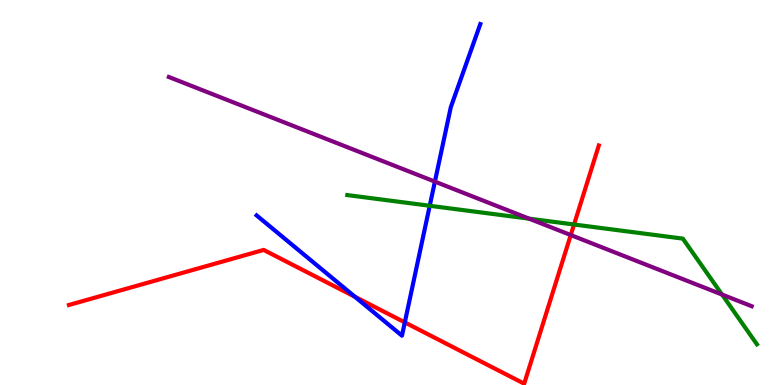[{'lines': ['blue', 'red'], 'intersections': [{'x': 4.58, 'y': 2.29}, {'x': 5.22, 'y': 1.63}]}, {'lines': ['green', 'red'], 'intersections': [{'x': 7.41, 'y': 4.17}]}, {'lines': ['purple', 'red'], 'intersections': [{'x': 7.36, 'y': 3.89}]}, {'lines': ['blue', 'green'], 'intersections': [{'x': 5.54, 'y': 4.66}]}, {'lines': ['blue', 'purple'], 'intersections': [{'x': 5.61, 'y': 5.28}]}, {'lines': ['green', 'purple'], 'intersections': [{'x': 6.83, 'y': 4.32}, {'x': 9.32, 'y': 2.35}]}]